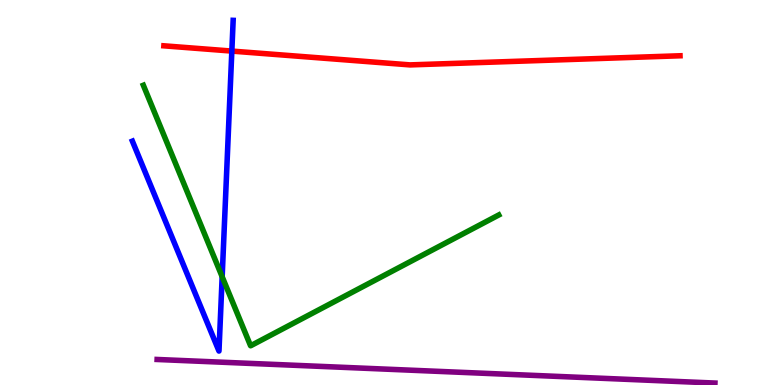[{'lines': ['blue', 'red'], 'intersections': [{'x': 2.99, 'y': 8.67}]}, {'lines': ['green', 'red'], 'intersections': []}, {'lines': ['purple', 'red'], 'intersections': []}, {'lines': ['blue', 'green'], 'intersections': [{'x': 2.87, 'y': 2.81}]}, {'lines': ['blue', 'purple'], 'intersections': []}, {'lines': ['green', 'purple'], 'intersections': []}]